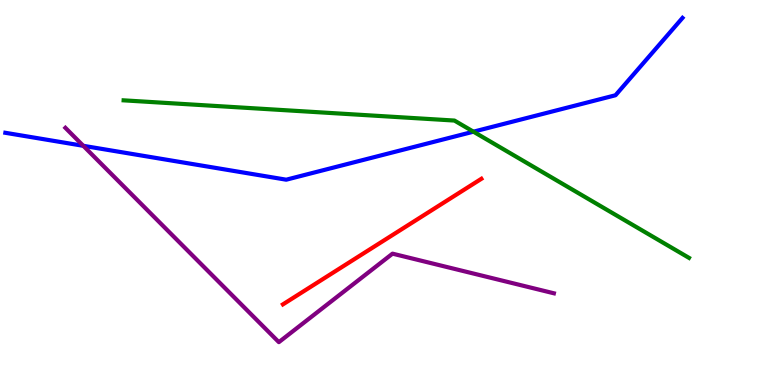[{'lines': ['blue', 'red'], 'intersections': []}, {'lines': ['green', 'red'], 'intersections': []}, {'lines': ['purple', 'red'], 'intersections': []}, {'lines': ['blue', 'green'], 'intersections': [{'x': 6.11, 'y': 6.58}]}, {'lines': ['blue', 'purple'], 'intersections': [{'x': 1.07, 'y': 6.21}]}, {'lines': ['green', 'purple'], 'intersections': []}]